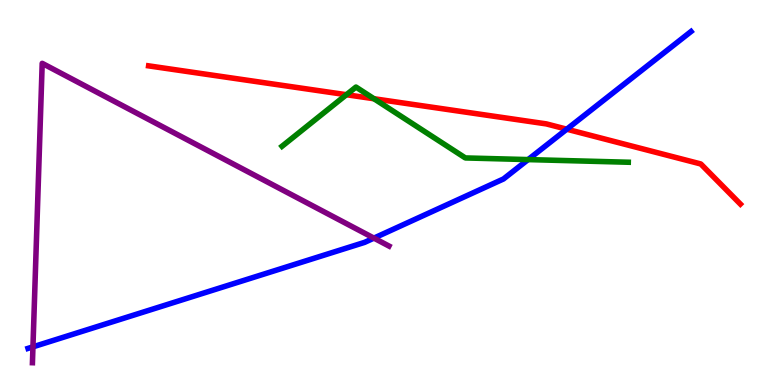[{'lines': ['blue', 'red'], 'intersections': [{'x': 7.31, 'y': 6.64}]}, {'lines': ['green', 'red'], 'intersections': [{'x': 4.47, 'y': 7.54}, {'x': 4.83, 'y': 7.44}]}, {'lines': ['purple', 'red'], 'intersections': []}, {'lines': ['blue', 'green'], 'intersections': [{'x': 6.81, 'y': 5.85}]}, {'lines': ['blue', 'purple'], 'intersections': [{'x': 0.425, 'y': 0.991}, {'x': 4.82, 'y': 3.82}]}, {'lines': ['green', 'purple'], 'intersections': []}]